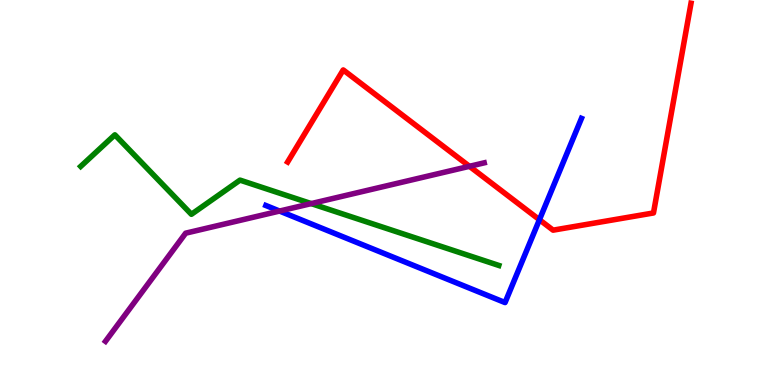[{'lines': ['blue', 'red'], 'intersections': [{'x': 6.96, 'y': 4.29}]}, {'lines': ['green', 'red'], 'intersections': []}, {'lines': ['purple', 'red'], 'intersections': [{'x': 6.06, 'y': 5.68}]}, {'lines': ['blue', 'green'], 'intersections': []}, {'lines': ['blue', 'purple'], 'intersections': [{'x': 3.61, 'y': 4.52}]}, {'lines': ['green', 'purple'], 'intersections': [{'x': 4.02, 'y': 4.71}]}]